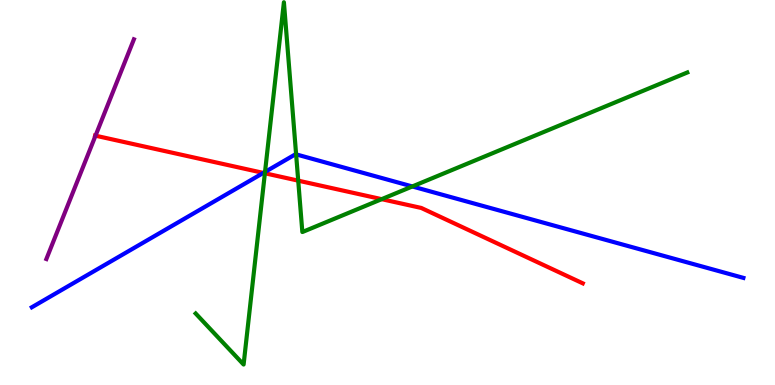[{'lines': ['blue', 'red'], 'intersections': [{'x': 3.4, 'y': 5.51}]}, {'lines': ['green', 'red'], 'intersections': [{'x': 3.42, 'y': 5.5}, {'x': 3.85, 'y': 5.31}, {'x': 4.92, 'y': 4.83}]}, {'lines': ['purple', 'red'], 'intersections': [{'x': 1.23, 'y': 6.48}]}, {'lines': ['blue', 'green'], 'intersections': [{'x': 3.42, 'y': 5.53}, {'x': 3.82, 'y': 5.99}, {'x': 5.32, 'y': 5.16}]}, {'lines': ['blue', 'purple'], 'intersections': []}, {'lines': ['green', 'purple'], 'intersections': []}]